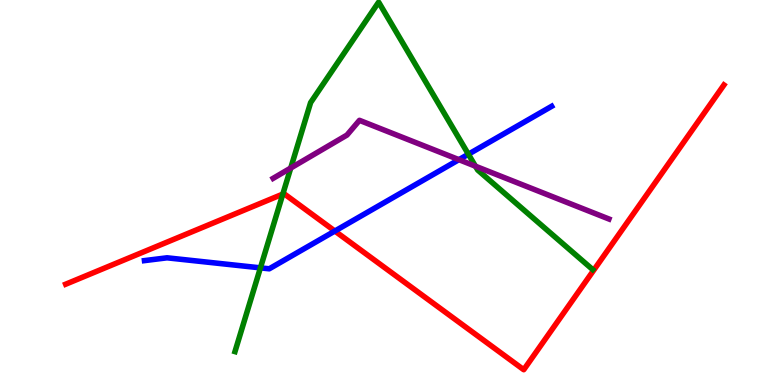[{'lines': ['blue', 'red'], 'intersections': [{'x': 4.32, 'y': 4.0}]}, {'lines': ['green', 'red'], 'intersections': [{'x': 3.65, 'y': 4.96}]}, {'lines': ['purple', 'red'], 'intersections': []}, {'lines': ['blue', 'green'], 'intersections': [{'x': 3.36, 'y': 3.04}, {'x': 6.04, 'y': 5.99}]}, {'lines': ['blue', 'purple'], 'intersections': [{'x': 5.92, 'y': 5.85}]}, {'lines': ['green', 'purple'], 'intersections': [{'x': 3.75, 'y': 5.64}, {'x': 6.13, 'y': 5.68}]}]